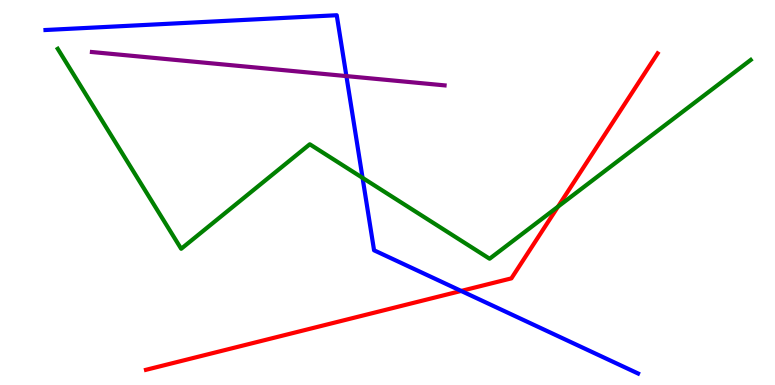[{'lines': ['blue', 'red'], 'intersections': [{'x': 5.95, 'y': 2.44}]}, {'lines': ['green', 'red'], 'intersections': [{'x': 7.2, 'y': 4.63}]}, {'lines': ['purple', 'red'], 'intersections': []}, {'lines': ['blue', 'green'], 'intersections': [{'x': 4.68, 'y': 5.38}]}, {'lines': ['blue', 'purple'], 'intersections': [{'x': 4.47, 'y': 8.02}]}, {'lines': ['green', 'purple'], 'intersections': []}]